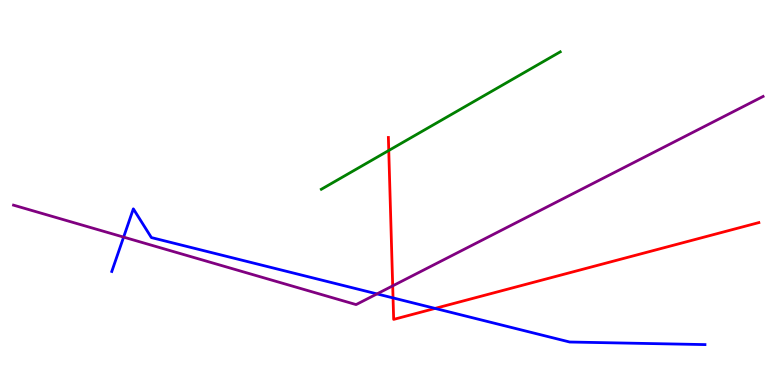[{'lines': ['blue', 'red'], 'intersections': [{'x': 5.07, 'y': 2.26}, {'x': 5.61, 'y': 1.99}]}, {'lines': ['green', 'red'], 'intersections': [{'x': 5.02, 'y': 6.09}]}, {'lines': ['purple', 'red'], 'intersections': [{'x': 5.07, 'y': 2.58}]}, {'lines': ['blue', 'green'], 'intersections': []}, {'lines': ['blue', 'purple'], 'intersections': [{'x': 1.6, 'y': 3.84}, {'x': 4.86, 'y': 2.37}]}, {'lines': ['green', 'purple'], 'intersections': []}]